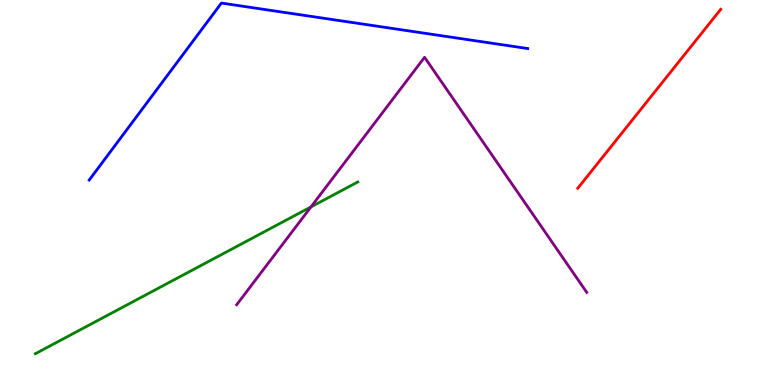[{'lines': ['blue', 'red'], 'intersections': []}, {'lines': ['green', 'red'], 'intersections': []}, {'lines': ['purple', 'red'], 'intersections': []}, {'lines': ['blue', 'green'], 'intersections': []}, {'lines': ['blue', 'purple'], 'intersections': []}, {'lines': ['green', 'purple'], 'intersections': [{'x': 4.01, 'y': 4.63}]}]